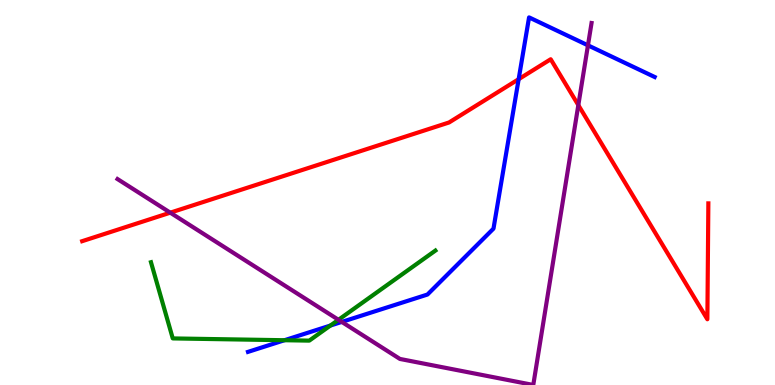[{'lines': ['blue', 'red'], 'intersections': [{'x': 6.69, 'y': 7.94}]}, {'lines': ['green', 'red'], 'intersections': []}, {'lines': ['purple', 'red'], 'intersections': [{'x': 2.2, 'y': 4.48}, {'x': 7.46, 'y': 7.27}]}, {'lines': ['blue', 'green'], 'intersections': [{'x': 3.67, 'y': 1.16}, {'x': 4.26, 'y': 1.54}]}, {'lines': ['blue', 'purple'], 'intersections': [{'x': 4.41, 'y': 1.64}, {'x': 7.59, 'y': 8.82}]}, {'lines': ['green', 'purple'], 'intersections': [{'x': 4.37, 'y': 1.69}]}]